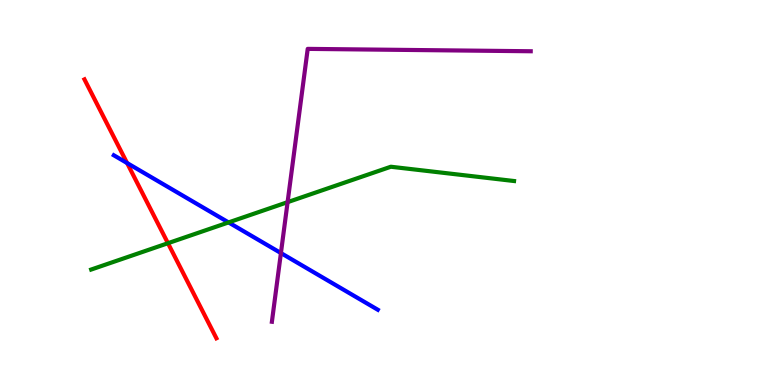[{'lines': ['blue', 'red'], 'intersections': [{'x': 1.64, 'y': 5.77}]}, {'lines': ['green', 'red'], 'intersections': [{'x': 2.17, 'y': 3.68}]}, {'lines': ['purple', 'red'], 'intersections': []}, {'lines': ['blue', 'green'], 'intersections': [{'x': 2.95, 'y': 4.22}]}, {'lines': ['blue', 'purple'], 'intersections': [{'x': 3.62, 'y': 3.43}]}, {'lines': ['green', 'purple'], 'intersections': [{'x': 3.71, 'y': 4.75}]}]